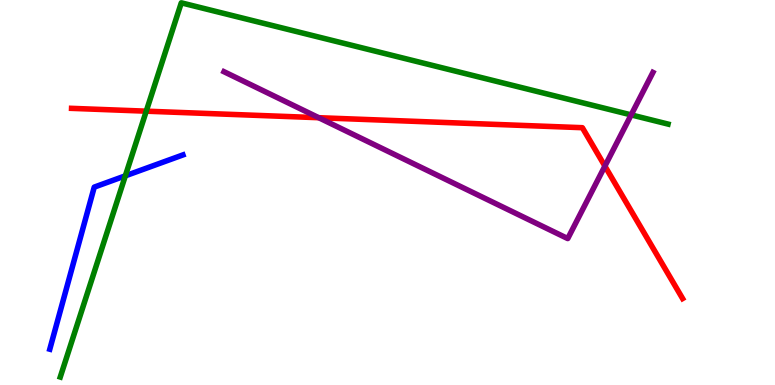[{'lines': ['blue', 'red'], 'intersections': []}, {'lines': ['green', 'red'], 'intersections': [{'x': 1.89, 'y': 7.11}]}, {'lines': ['purple', 'red'], 'intersections': [{'x': 4.11, 'y': 6.94}, {'x': 7.81, 'y': 5.69}]}, {'lines': ['blue', 'green'], 'intersections': [{'x': 1.62, 'y': 5.43}]}, {'lines': ['blue', 'purple'], 'intersections': []}, {'lines': ['green', 'purple'], 'intersections': [{'x': 8.14, 'y': 7.02}]}]